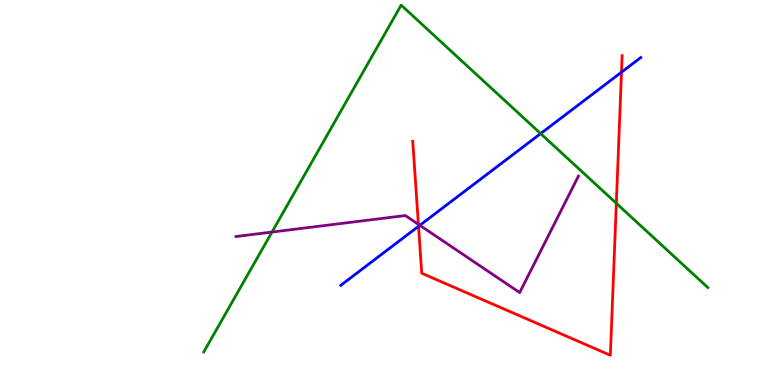[{'lines': ['blue', 'red'], 'intersections': [{'x': 5.4, 'y': 4.12}, {'x': 8.02, 'y': 8.12}]}, {'lines': ['green', 'red'], 'intersections': [{'x': 7.95, 'y': 4.72}]}, {'lines': ['purple', 'red'], 'intersections': [{'x': 5.4, 'y': 4.17}]}, {'lines': ['blue', 'green'], 'intersections': [{'x': 6.98, 'y': 6.53}]}, {'lines': ['blue', 'purple'], 'intersections': [{'x': 5.42, 'y': 4.15}]}, {'lines': ['green', 'purple'], 'intersections': [{'x': 3.51, 'y': 3.97}]}]